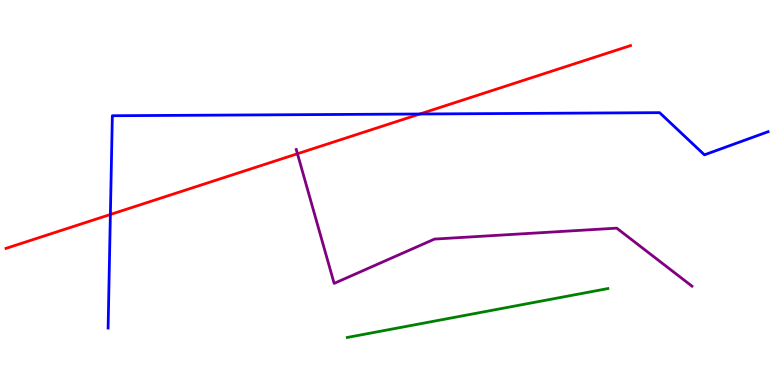[{'lines': ['blue', 'red'], 'intersections': [{'x': 1.42, 'y': 4.43}, {'x': 5.42, 'y': 7.04}]}, {'lines': ['green', 'red'], 'intersections': []}, {'lines': ['purple', 'red'], 'intersections': [{'x': 3.84, 'y': 6.01}]}, {'lines': ['blue', 'green'], 'intersections': []}, {'lines': ['blue', 'purple'], 'intersections': []}, {'lines': ['green', 'purple'], 'intersections': []}]